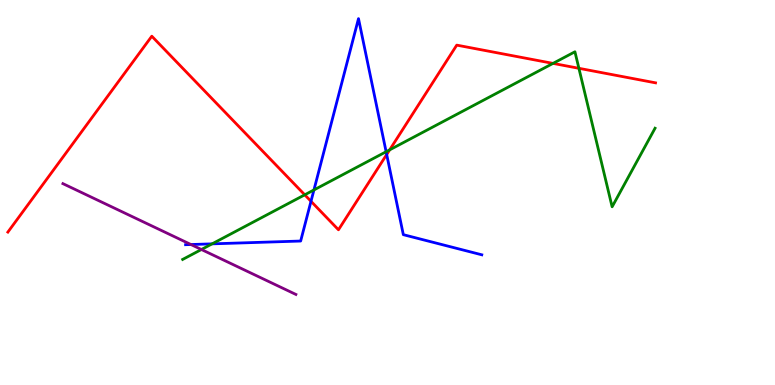[{'lines': ['blue', 'red'], 'intersections': [{'x': 4.01, 'y': 4.77}, {'x': 4.99, 'y': 5.99}]}, {'lines': ['green', 'red'], 'intersections': [{'x': 3.93, 'y': 4.94}, {'x': 5.03, 'y': 6.11}, {'x': 7.14, 'y': 8.35}, {'x': 7.47, 'y': 8.23}]}, {'lines': ['purple', 'red'], 'intersections': []}, {'lines': ['blue', 'green'], 'intersections': [{'x': 2.74, 'y': 3.67}, {'x': 4.05, 'y': 5.07}, {'x': 4.98, 'y': 6.06}]}, {'lines': ['blue', 'purple'], 'intersections': [{'x': 2.46, 'y': 3.65}]}, {'lines': ['green', 'purple'], 'intersections': [{'x': 2.6, 'y': 3.52}]}]